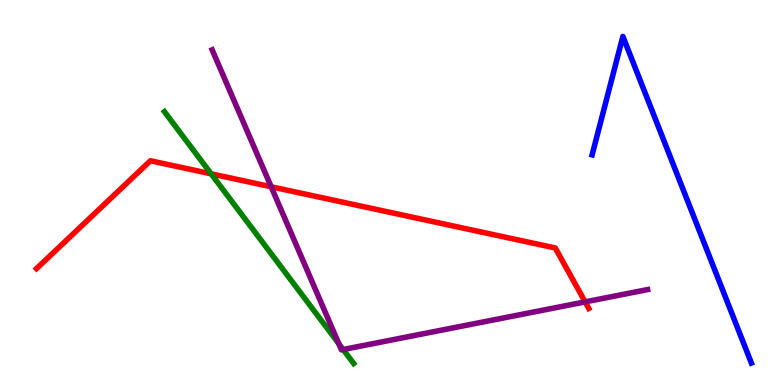[{'lines': ['blue', 'red'], 'intersections': []}, {'lines': ['green', 'red'], 'intersections': [{'x': 2.72, 'y': 5.48}]}, {'lines': ['purple', 'red'], 'intersections': [{'x': 3.5, 'y': 5.15}, {'x': 7.55, 'y': 2.16}]}, {'lines': ['blue', 'green'], 'intersections': []}, {'lines': ['blue', 'purple'], 'intersections': []}, {'lines': ['green', 'purple'], 'intersections': [{'x': 4.37, 'y': 1.07}, {'x': 4.43, 'y': 0.922}]}]